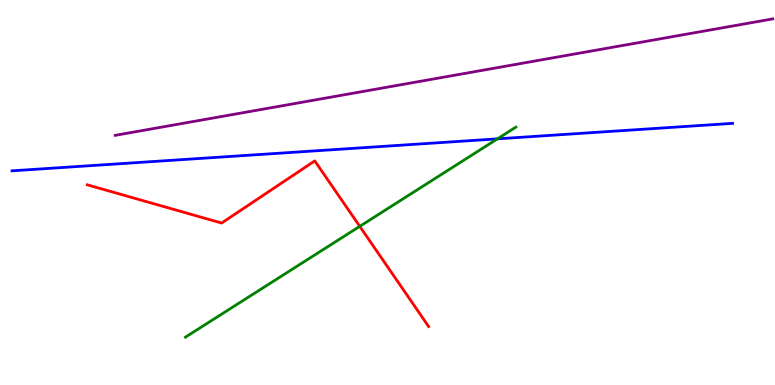[{'lines': ['blue', 'red'], 'intersections': []}, {'lines': ['green', 'red'], 'intersections': [{'x': 4.64, 'y': 4.12}]}, {'lines': ['purple', 'red'], 'intersections': []}, {'lines': ['blue', 'green'], 'intersections': [{'x': 6.42, 'y': 6.39}]}, {'lines': ['blue', 'purple'], 'intersections': []}, {'lines': ['green', 'purple'], 'intersections': []}]